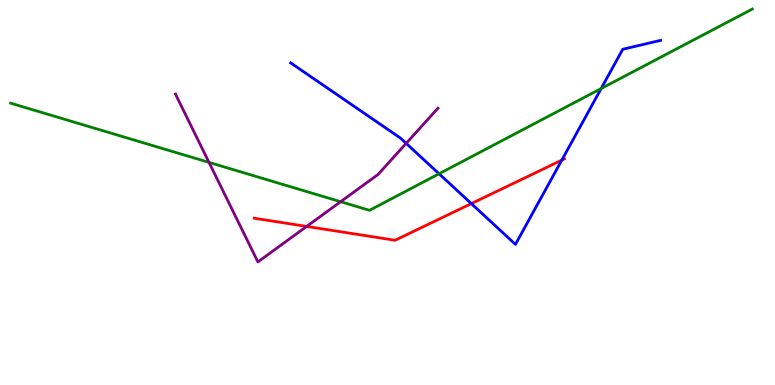[{'lines': ['blue', 'red'], 'intersections': [{'x': 6.08, 'y': 4.71}, {'x': 7.25, 'y': 5.84}]}, {'lines': ['green', 'red'], 'intersections': []}, {'lines': ['purple', 'red'], 'intersections': [{'x': 3.96, 'y': 4.12}]}, {'lines': ['blue', 'green'], 'intersections': [{'x': 5.67, 'y': 5.49}, {'x': 7.76, 'y': 7.7}]}, {'lines': ['blue', 'purple'], 'intersections': [{'x': 5.24, 'y': 6.28}]}, {'lines': ['green', 'purple'], 'intersections': [{'x': 2.7, 'y': 5.78}, {'x': 4.4, 'y': 4.76}]}]